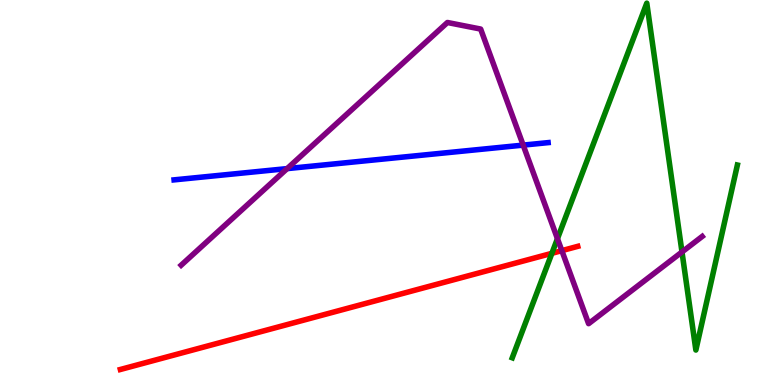[{'lines': ['blue', 'red'], 'intersections': []}, {'lines': ['green', 'red'], 'intersections': [{'x': 7.12, 'y': 3.42}]}, {'lines': ['purple', 'red'], 'intersections': [{'x': 7.25, 'y': 3.49}]}, {'lines': ['blue', 'green'], 'intersections': []}, {'lines': ['blue', 'purple'], 'intersections': [{'x': 3.7, 'y': 5.62}, {'x': 6.75, 'y': 6.23}]}, {'lines': ['green', 'purple'], 'intersections': [{'x': 7.19, 'y': 3.8}, {'x': 8.8, 'y': 3.46}]}]